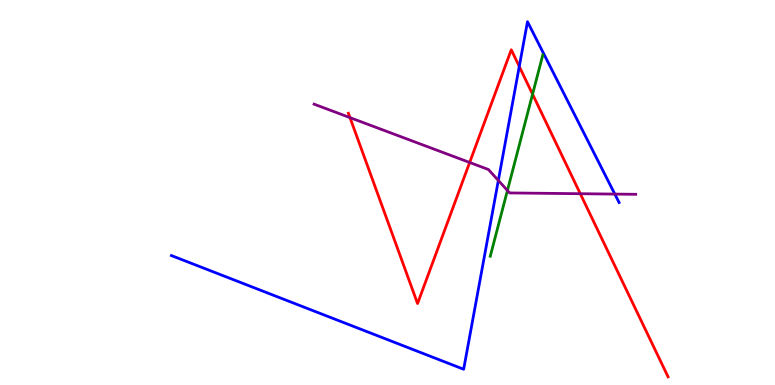[{'lines': ['blue', 'red'], 'intersections': [{'x': 6.7, 'y': 8.27}]}, {'lines': ['green', 'red'], 'intersections': [{'x': 6.87, 'y': 7.55}]}, {'lines': ['purple', 'red'], 'intersections': [{'x': 4.52, 'y': 6.94}, {'x': 6.06, 'y': 5.78}, {'x': 7.49, 'y': 4.97}]}, {'lines': ['blue', 'green'], 'intersections': []}, {'lines': ['blue', 'purple'], 'intersections': [{'x': 6.43, 'y': 5.31}, {'x': 7.93, 'y': 4.96}]}, {'lines': ['green', 'purple'], 'intersections': [{'x': 6.55, 'y': 5.05}]}]